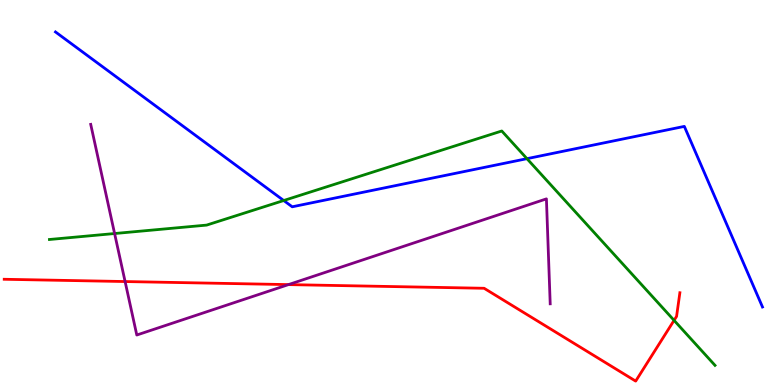[{'lines': ['blue', 'red'], 'intersections': []}, {'lines': ['green', 'red'], 'intersections': [{'x': 8.7, 'y': 1.68}]}, {'lines': ['purple', 'red'], 'intersections': [{'x': 1.61, 'y': 2.69}, {'x': 3.72, 'y': 2.61}]}, {'lines': ['blue', 'green'], 'intersections': [{'x': 3.66, 'y': 4.79}, {'x': 6.8, 'y': 5.88}]}, {'lines': ['blue', 'purple'], 'intersections': []}, {'lines': ['green', 'purple'], 'intersections': [{'x': 1.48, 'y': 3.93}]}]